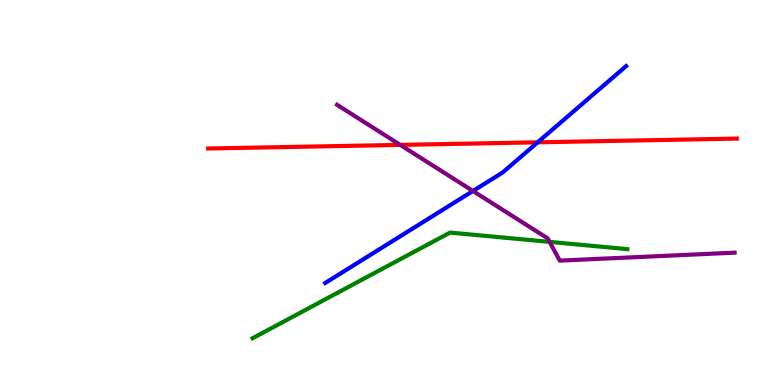[{'lines': ['blue', 'red'], 'intersections': [{'x': 6.94, 'y': 6.3}]}, {'lines': ['green', 'red'], 'intersections': []}, {'lines': ['purple', 'red'], 'intersections': [{'x': 5.16, 'y': 6.24}]}, {'lines': ['blue', 'green'], 'intersections': []}, {'lines': ['blue', 'purple'], 'intersections': [{'x': 6.1, 'y': 5.04}]}, {'lines': ['green', 'purple'], 'intersections': [{'x': 7.09, 'y': 3.72}]}]